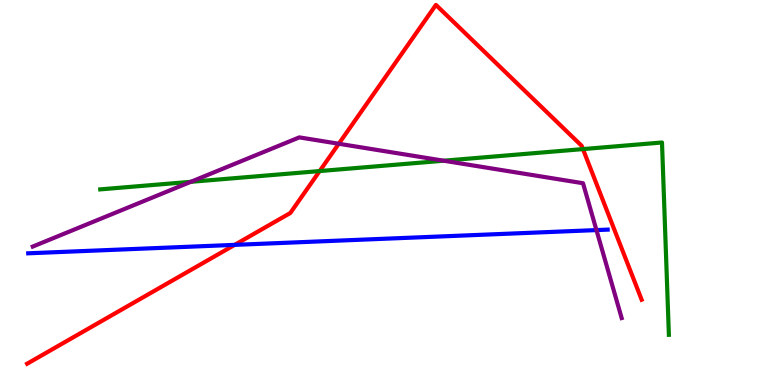[{'lines': ['blue', 'red'], 'intersections': [{'x': 3.03, 'y': 3.64}]}, {'lines': ['green', 'red'], 'intersections': [{'x': 4.12, 'y': 5.56}, {'x': 7.52, 'y': 6.13}]}, {'lines': ['purple', 'red'], 'intersections': [{'x': 4.37, 'y': 6.27}]}, {'lines': ['blue', 'green'], 'intersections': []}, {'lines': ['blue', 'purple'], 'intersections': [{'x': 7.7, 'y': 4.02}]}, {'lines': ['green', 'purple'], 'intersections': [{'x': 2.46, 'y': 5.28}, {'x': 5.73, 'y': 5.83}]}]